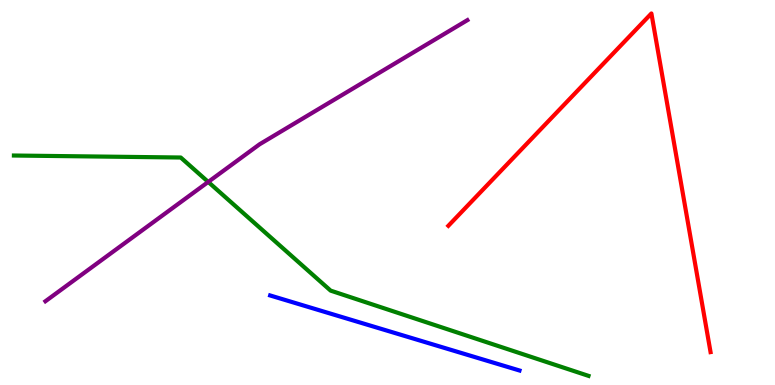[{'lines': ['blue', 'red'], 'intersections': []}, {'lines': ['green', 'red'], 'intersections': []}, {'lines': ['purple', 'red'], 'intersections': []}, {'lines': ['blue', 'green'], 'intersections': []}, {'lines': ['blue', 'purple'], 'intersections': []}, {'lines': ['green', 'purple'], 'intersections': [{'x': 2.69, 'y': 5.27}]}]